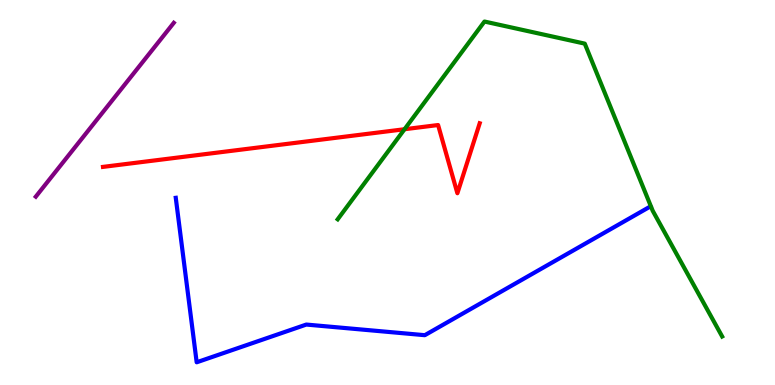[{'lines': ['blue', 'red'], 'intersections': []}, {'lines': ['green', 'red'], 'intersections': [{'x': 5.22, 'y': 6.64}]}, {'lines': ['purple', 'red'], 'intersections': []}, {'lines': ['blue', 'green'], 'intersections': []}, {'lines': ['blue', 'purple'], 'intersections': []}, {'lines': ['green', 'purple'], 'intersections': []}]